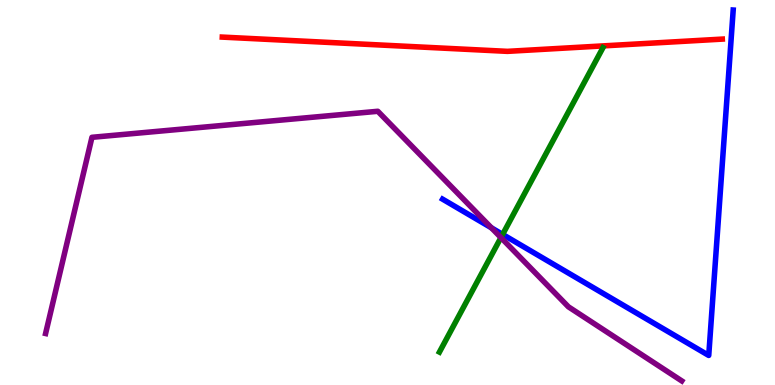[{'lines': ['blue', 'red'], 'intersections': []}, {'lines': ['green', 'red'], 'intersections': []}, {'lines': ['purple', 'red'], 'intersections': []}, {'lines': ['blue', 'green'], 'intersections': [{'x': 6.49, 'y': 3.91}]}, {'lines': ['blue', 'purple'], 'intersections': [{'x': 6.34, 'y': 4.08}]}, {'lines': ['green', 'purple'], 'intersections': [{'x': 6.46, 'y': 3.83}]}]